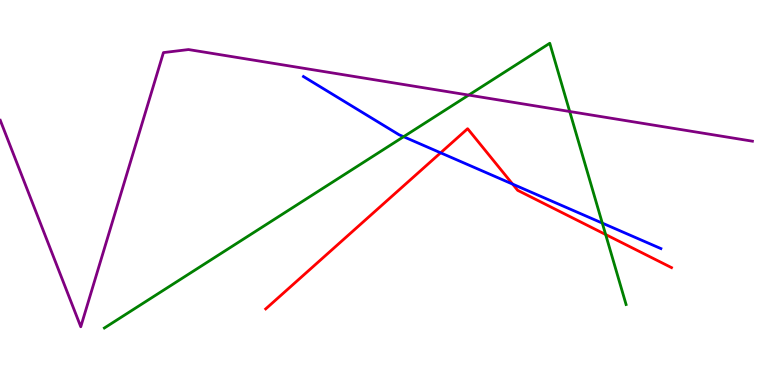[{'lines': ['blue', 'red'], 'intersections': [{'x': 5.69, 'y': 6.03}, {'x': 6.61, 'y': 5.22}]}, {'lines': ['green', 'red'], 'intersections': [{'x': 7.81, 'y': 3.91}]}, {'lines': ['purple', 'red'], 'intersections': []}, {'lines': ['blue', 'green'], 'intersections': [{'x': 5.21, 'y': 6.45}, {'x': 7.77, 'y': 4.21}]}, {'lines': ['blue', 'purple'], 'intersections': []}, {'lines': ['green', 'purple'], 'intersections': [{'x': 6.05, 'y': 7.53}, {'x': 7.35, 'y': 7.1}]}]